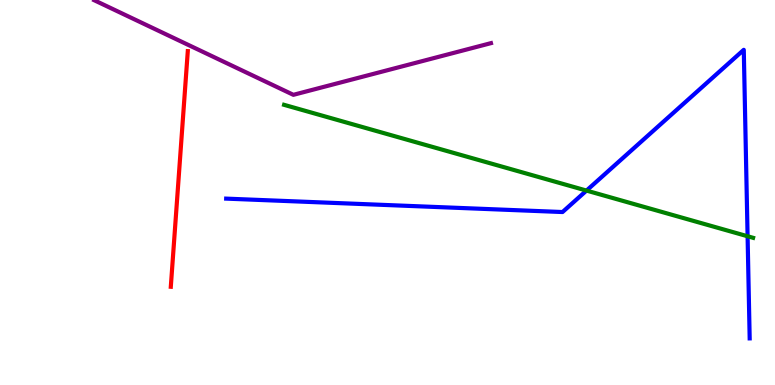[{'lines': ['blue', 'red'], 'intersections': []}, {'lines': ['green', 'red'], 'intersections': []}, {'lines': ['purple', 'red'], 'intersections': []}, {'lines': ['blue', 'green'], 'intersections': [{'x': 7.57, 'y': 5.05}, {'x': 9.65, 'y': 3.86}]}, {'lines': ['blue', 'purple'], 'intersections': []}, {'lines': ['green', 'purple'], 'intersections': []}]